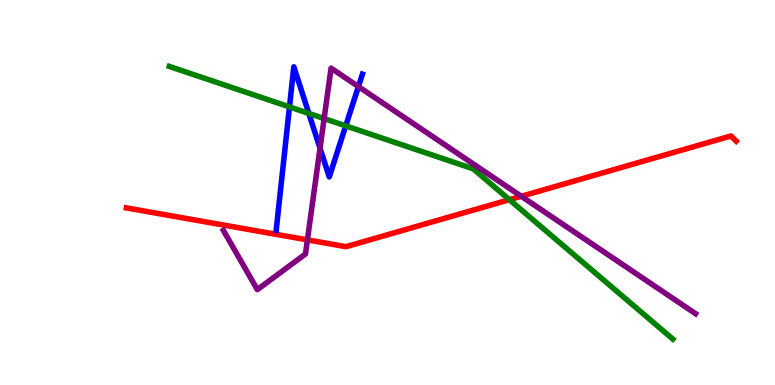[{'lines': ['blue', 'red'], 'intersections': []}, {'lines': ['green', 'red'], 'intersections': [{'x': 6.57, 'y': 4.81}]}, {'lines': ['purple', 'red'], 'intersections': [{'x': 3.97, 'y': 3.77}, {'x': 6.73, 'y': 4.9}]}, {'lines': ['blue', 'green'], 'intersections': [{'x': 3.74, 'y': 7.22}, {'x': 3.98, 'y': 7.05}, {'x': 4.46, 'y': 6.73}]}, {'lines': ['blue', 'purple'], 'intersections': [{'x': 4.13, 'y': 6.15}, {'x': 4.62, 'y': 7.75}]}, {'lines': ['green', 'purple'], 'intersections': [{'x': 4.18, 'y': 6.92}]}]